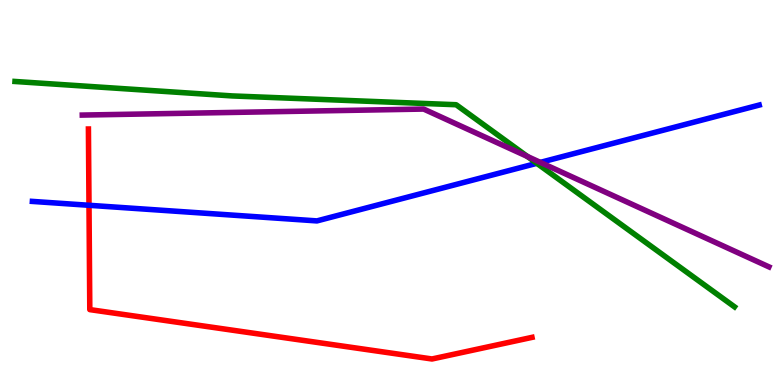[{'lines': ['blue', 'red'], 'intersections': [{'x': 1.15, 'y': 4.67}]}, {'lines': ['green', 'red'], 'intersections': []}, {'lines': ['purple', 'red'], 'intersections': []}, {'lines': ['blue', 'green'], 'intersections': [{'x': 6.93, 'y': 5.76}]}, {'lines': ['blue', 'purple'], 'intersections': [{'x': 6.97, 'y': 5.78}]}, {'lines': ['green', 'purple'], 'intersections': [{'x': 6.81, 'y': 5.93}]}]